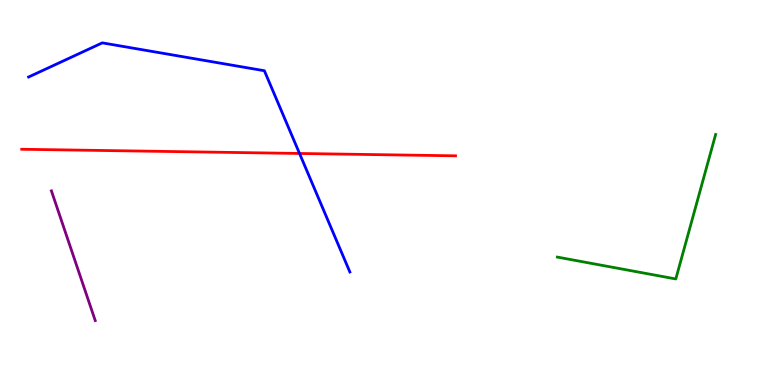[{'lines': ['blue', 'red'], 'intersections': [{'x': 3.86, 'y': 6.01}]}, {'lines': ['green', 'red'], 'intersections': []}, {'lines': ['purple', 'red'], 'intersections': []}, {'lines': ['blue', 'green'], 'intersections': []}, {'lines': ['blue', 'purple'], 'intersections': []}, {'lines': ['green', 'purple'], 'intersections': []}]